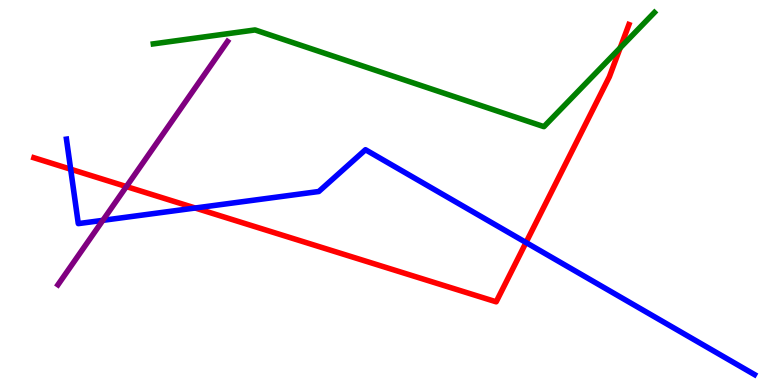[{'lines': ['blue', 'red'], 'intersections': [{'x': 0.912, 'y': 5.6}, {'x': 2.52, 'y': 4.6}, {'x': 6.79, 'y': 3.7}]}, {'lines': ['green', 'red'], 'intersections': [{'x': 8.0, 'y': 8.76}]}, {'lines': ['purple', 'red'], 'intersections': [{'x': 1.63, 'y': 5.15}]}, {'lines': ['blue', 'green'], 'intersections': []}, {'lines': ['blue', 'purple'], 'intersections': [{'x': 1.33, 'y': 4.28}]}, {'lines': ['green', 'purple'], 'intersections': []}]